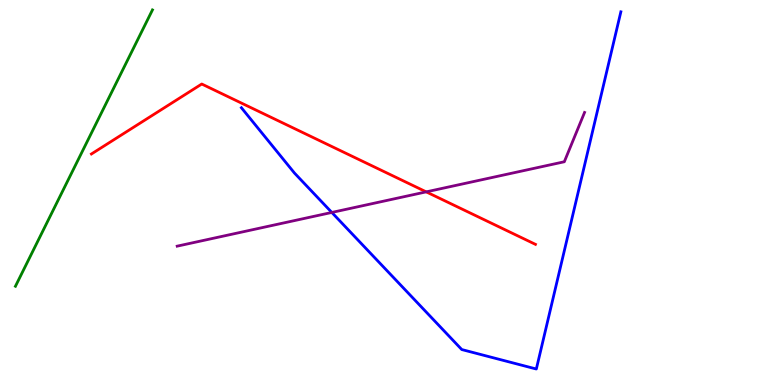[{'lines': ['blue', 'red'], 'intersections': []}, {'lines': ['green', 'red'], 'intersections': []}, {'lines': ['purple', 'red'], 'intersections': [{'x': 5.5, 'y': 5.02}]}, {'lines': ['blue', 'green'], 'intersections': []}, {'lines': ['blue', 'purple'], 'intersections': [{'x': 4.28, 'y': 4.48}]}, {'lines': ['green', 'purple'], 'intersections': []}]